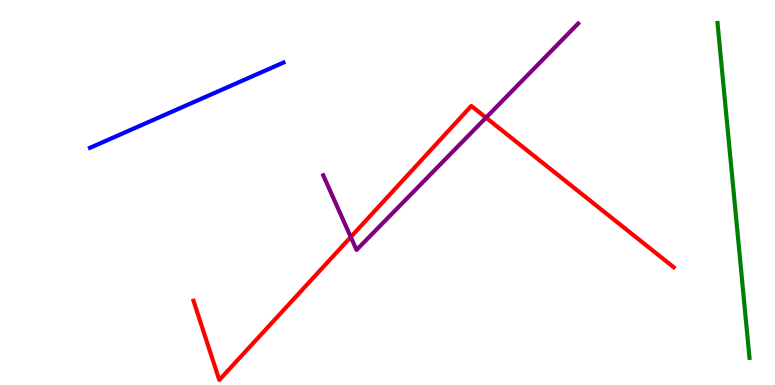[{'lines': ['blue', 'red'], 'intersections': []}, {'lines': ['green', 'red'], 'intersections': []}, {'lines': ['purple', 'red'], 'intersections': [{'x': 4.53, 'y': 3.84}, {'x': 6.27, 'y': 6.94}]}, {'lines': ['blue', 'green'], 'intersections': []}, {'lines': ['blue', 'purple'], 'intersections': []}, {'lines': ['green', 'purple'], 'intersections': []}]